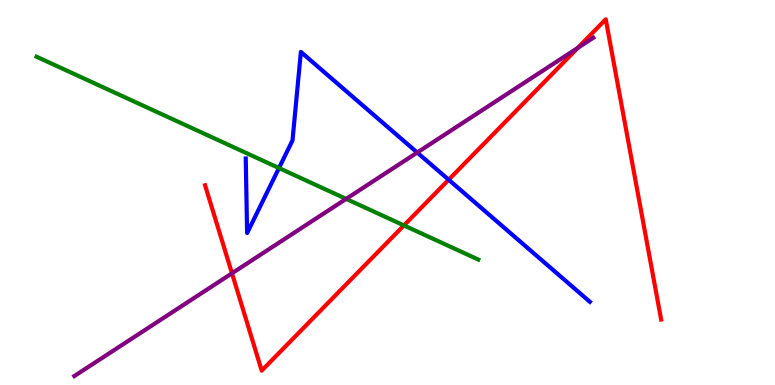[{'lines': ['blue', 'red'], 'intersections': [{'x': 5.79, 'y': 5.33}]}, {'lines': ['green', 'red'], 'intersections': [{'x': 5.21, 'y': 4.15}]}, {'lines': ['purple', 'red'], 'intersections': [{'x': 2.99, 'y': 2.9}, {'x': 7.45, 'y': 8.76}]}, {'lines': ['blue', 'green'], 'intersections': [{'x': 3.6, 'y': 5.64}]}, {'lines': ['blue', 'purple'], 'intersections': [{'x': 5.38, 'y': 6.04}]}, {'lines': ['green', 'purple'], 'intersections': [{'x': 4.47, 'y': 4.83}]}]